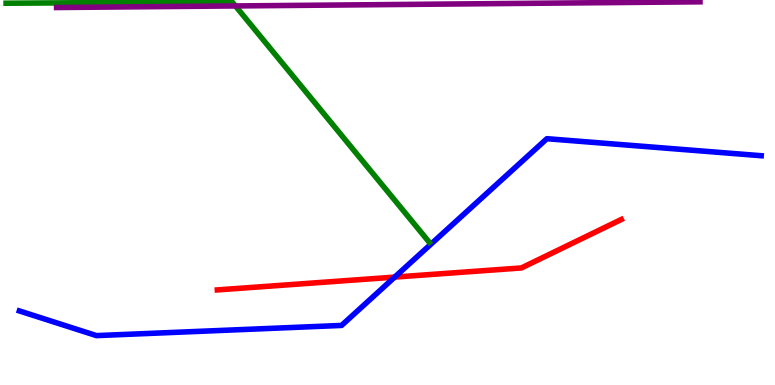[{'lines': ['blue', 'red'], 'intersections': [{'x': 5.09, 'y': 2.8}]}, {'lines': ['green', 'red'], 'intersections': []}, {'lines': ['purple', 'red'], 'intersections': []}, {'lines': ['blue', 'green'], 'intersections': []}, {'lines': ['blue', 'purple'], 'intersections': []}, {'lines': ['green', 'purple'], 'intersections': [{'x': 3.04, 'y': 9.85}]}]